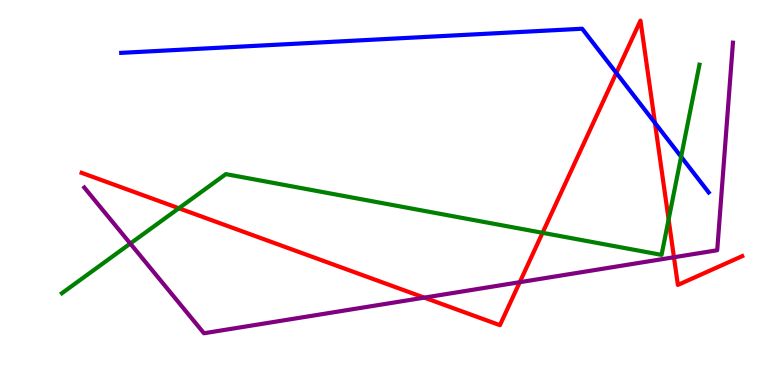[{'lines': ['blue', 'red'], 'intersections': [{'x': 7.95, 'y': 8.11}, {'x': 8.45, 'y': 6.81}]}, {'lines': ['green', 'red'], 'intersections': [{'x': 2.31, 'y': 4.59}, {'x': 7.0, 'y': 3.95}, {'x': 8.63, 'y': 4.3}]}, {'lines': ['purple', 'red'], 'intersections': [{'x': 5.47, 'y': 2.27}, {'x': 6.71, 'y': 2.67}, {'x': 8.7, 'y': 3.32}]}, {'lines': ['blue', 'green'], 'intersections': [{'x': 8.79, 'y': 5.93}]}, {'lines': ['blue', 'purple'], 'intersections': []}, {'lines': ['green', 'purple'], 'intersections': [{'x': 1.68, 'y': 3.67}]}]